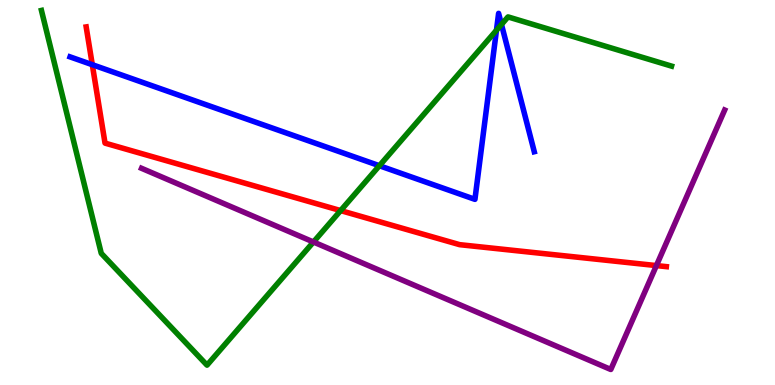[{'lines': ['blue', 'red'], 'intersections': [{'x': 1.19, 'y': 8.32}]}, {'lines': ['green', 'red'], 'intersections': [{'x': 4.4, 'y': 4.53}]}, {'lines': ['purple', 'red'], 'intersections': [{'x': 8.47, 'y': 3.1}]}, {'lines': ['blue', 'green'], 'intersections': [{'x': 4.9, 'y': 5.7}, {'x': 6.41, 'y': 9.21}, {'x': 6.47, 'y': 9.36}]}, {'lines': ['blue', 'purple'], 'intersections': []}, {'lines': ['green', 'purple'], 'intersections': [{'x': 4.04, 'y': 3.71}]}]